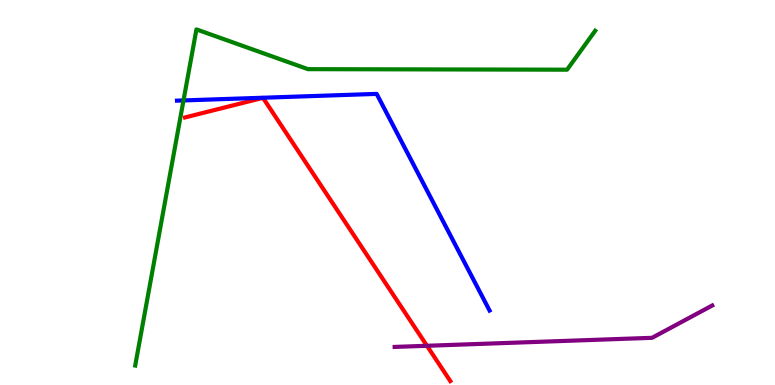[{'lines': ['blue', 'red'], 'intersections': []}, {'lines': ['green', 'red'], 'intersections': []}, {'lines': ['purple', 'red'], 'intersections': [{'x': 5.51, 'y': 1.02}]}, {'lines': ['blue', 'green'], 'intersections': [{'x': 2.37, 'y': 7.39}]}, {'lines': ['blue', 'purple'], 'intersections': []}, {'lines': ['green', 'purple'], 'intersections': []}]